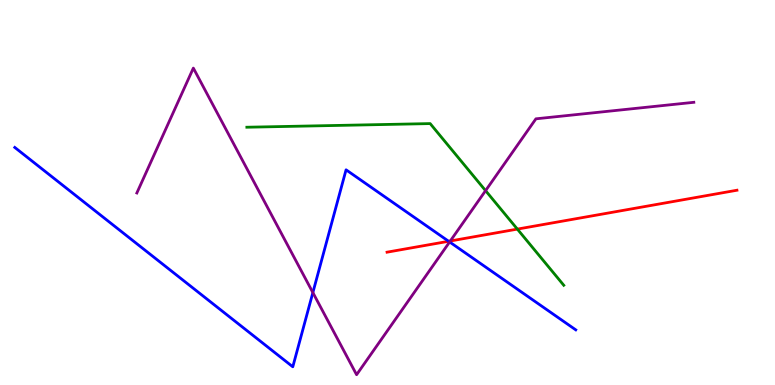[{'lines': ['blue', 'red'], 'intersections': [{'x': 5.79, 'y': 3.73}]}, {'lines': ['green', 'red'], 'intersections': [{'x': 6.68, 'y': 4.05}]}, {'lines': ['purple', 'red'], 'intersections': [{'x': 5.81, 'y': 3.74}]}, {'lines': ['blue', 'green'], 'intersections': []}, {'lines': ['blue', 'purple'], 'intersections': [{'x': 4.04, 'y': 2.4}, {'x': 5.8, 'y': 3.72}]}, {'lines': ['green', 'purple'], 'intersections': [{'x': 6.27, 'y': 5.05}]}]